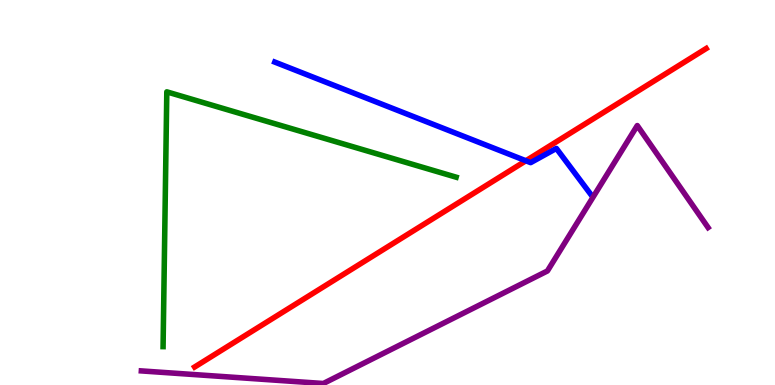[{'lines': ['blue', 'red'], 'intersections': [{'x': 6.79, 'y': 5.82}]}, {'lines': ['green', 'red'], 'intersections': []}, {'lines': ['purple', 'red'], 'intersections': []}, {'lines': ['blue', 'green'], 'intersections': []}, {'lines': ['blue', 'purple'], 'intersections': []}, {'lines': ['green', 'purple'], 'intersections': []}]